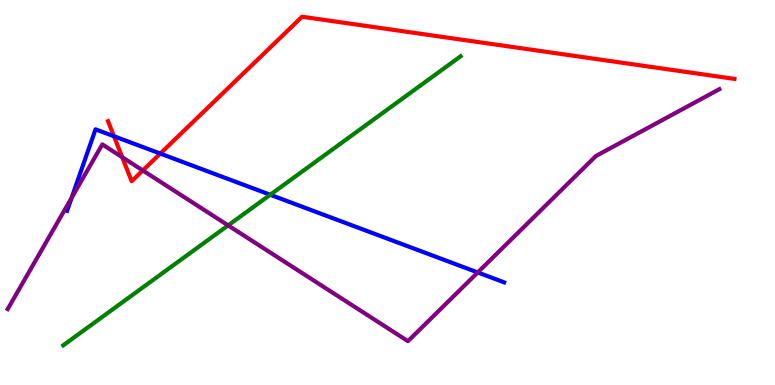[{'lines': ['blue', 'red'], 'intersections': [{'x': 1.47, 'y': 6.46}, {'x': 2.07, 'y': 6.01}]}, {'lines': ['green', 'red'], 'intersections': []}, {'lines': ['purple', 'red'], 'intersections': [{'x': 1.58, 'y': 5.92}, {'x': 1.84, 'y': 5.57}]}, {'lines': ['blue', 'green'], 'intersections': [{'x': 3.49, 'y': 4.94}]}, {'lines': ['blue', 'purple'], 'intersections': [{'x': 0.924, 'y': 4.86}, {'x': 6.16, 'y': 2.92}]}, {'lines': ['green', 'purple'], 'intersections': [{'x': 2.94, 'y': 4.15}]}]